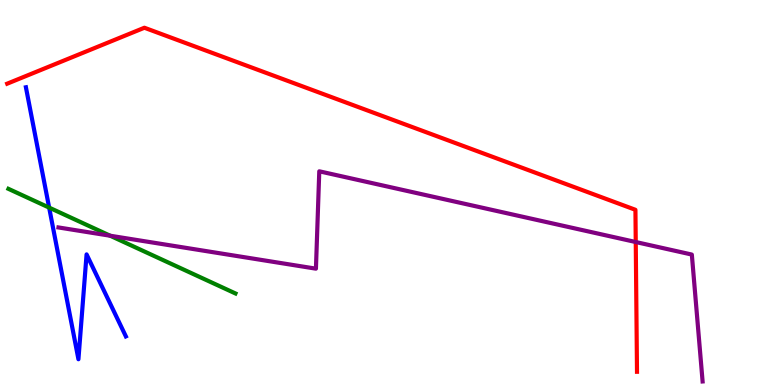[{'lines': ['blue', 'red'], 'intersections': []}, {'lines': ['green', 'red'], 'intersections': []}, {'lines': ['purple', 'red'], 'intersections': [{'x': 8.2, 'y': 3.71}]}, {'lines': ['blue', 'green'], 'intersections': [{'x': 0.634, 'y': 4.61}]}, {'lines': ['blue', 'purple'], 'intersections': []}, {'lines': ['green', 'purple'], 'intersections': [{'x': 1.42, 'y': 3.88}]}]